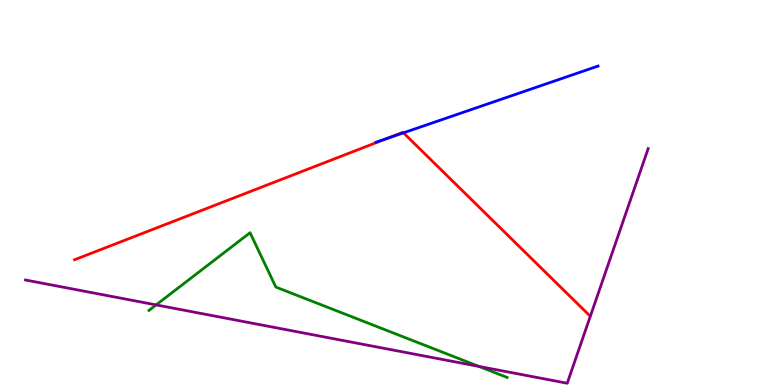[{'lines': ['blue', 'red'], 'intersections': [{'x': 4.98, 'y': 6.4}, {'x': 5.21, 'y': 6.55}]}, {'lines': ['green', 'red'], 'intersections': []}, {'lines': ['purple', 'red'], 'intersections': []}, {'lines': ['blue', 'green'], 'intersections': []}, {'lines': ['blue', 'purple'], 'intersections': []}, {'lines': ['green', 'purple'], 'intersections': [{'x': 2.01, 'y': 2.08}, {'x': 6.18, 'y': 0.483}]}]